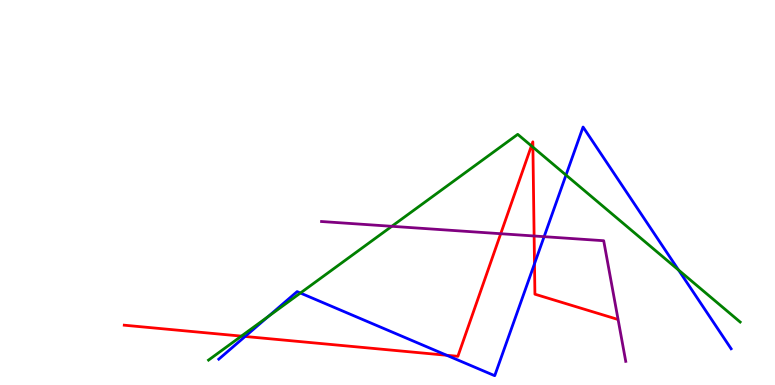[{'lines': ['blue', 'red'], 'intersections': [{'x': 3.16, 'y': 1.26}, {'x': 5.76, 'y': 0.772}, {'x': 6.9, 'y': 3.15}]}, {'lines': ['green', 'red'], 'intersections': [{'x': 3.11, 'y': 1.27}, {'x': 6.86, 'y': 6.21}, {'x': 6.88, 'y': 6.18}]}, {'lines': ['purple', 'red'], 'intersections': [{'x': 6.46, 'y': 3.93}, {'x': 6.89, 'y': 3.87}]}, {'lines': ['blue', 'green'], 'intersections': [{'x': 3.46, 'y': 1.78}, {'x': 3.88, 'y': 2.39}, {'x': 7.3, 'y': 5.45}, {'x': 8.76, 'y': 2.99}]}, {'lines': ['blue', 'purple'], 'intersections': [{'x': 7.02, 'y': 3.85}]}, {'lines': ['green', 'purple'], 'intersections': [{'x': 5.06, 'y': 4.12}]}]